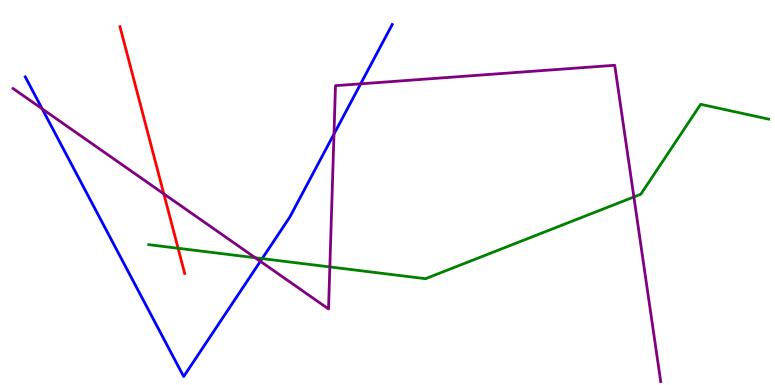[{'lines': ['blue', 'red'], 'intersections': []}, {'lines': ['green', 'red'], 'intersections': [{'x': 2.3, 'y': 3.55}]}, {'lines': ['purple', 'red'], 'intersections': [{'x': 2.11, 'y': 4.96}]}, {'lines': ['blue', 'green'], 'intersections': [{'x': 3.38, 'y': 3.28}]}, {'lines': ['blue', 'purple'], 'intersections': [{'x': 0.544, 'y': 7.17}, {'x': 3.36, 'y': 3.21}, {'x': 4.31, 'y': 6.52}, {'x': 4.65, 'y': 7.82}]}, {'lines': ['green', 'purple'], 'intersections': [{'x': 3.29, 'y': 3.31}, {'x': 4.26, 'y': 3.07}, {'x': 8.18, 'y': 4.88}]}]